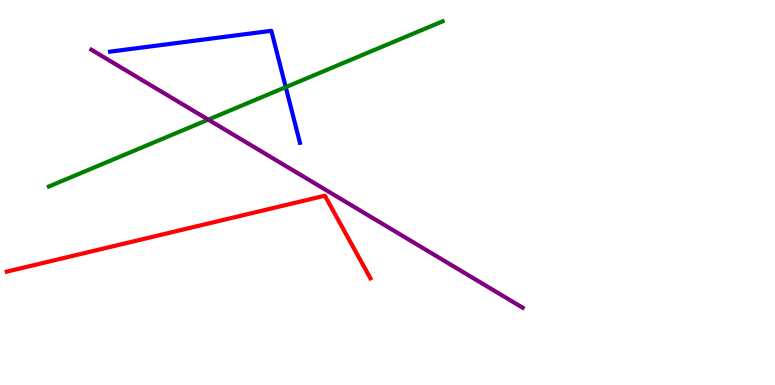[{'lines': ['blue', 'red'], 'intersections': []}, {'lines': ['green', 'red'], 'intersections': []}, {'lines': ['purple', 'red'], 'intersections': []}, {'lines': ['blue', 'green'], 'intersections': [{'x': 3.69, 'y': 7.74}]}, {'lines': ['blue', 'purple'], 'intersections': []}, {'lines': ['green', 'purple'], 'intersections': [{'x': 2.69, 'y': 6.89}]}]